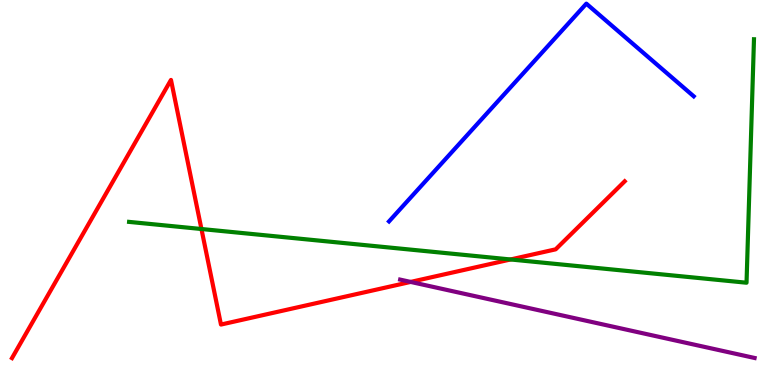[{'lines': ['blue', 'red'], 'intersections': []}, {'lines': ['green', 'red'], 'intersections': [{'x': 2.6, 'y': 4.05}, {'x': 6.59, 'y': 3.26}]}, {'lines': ['purple', 'red'], 'intersections': [{'x': 5.3, 'y': 2.68}]}, {'lines': ['blue', 'green'], 'intersections': []}, {'lines': ['blue', 'purple'], 'intersections': []}, {'lines': ['green', 'purple'], 'intersections': []}]